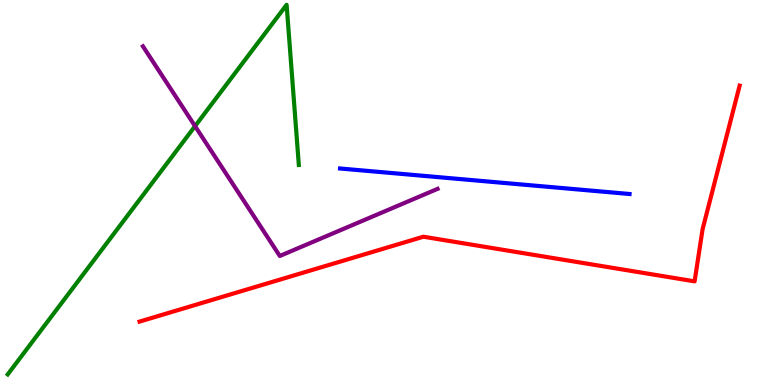[{'lines': ['blue', 'red'], 'intersections': []}, {'lines': ['green', 'red'], 'intersections': []}, {'lines': ['purple', 'red'], 'intersections': []}, {'lines': ['blue', 'green'], 'intersections': []}, {'lines': ['blue', 'purple'], 'intersections': []}, {'lines': ['green', 'purple'], 'intersections': [{'x': 2.52, 'y': 6.72}]}]